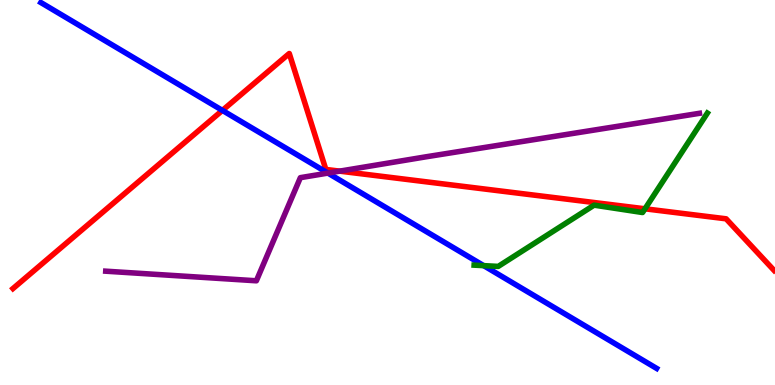[{'lines': ['blue', 'red'], 'intersections': [{'x': 2.87, 'y': 7.13}]}, {'lines': ['green', 'red'], 'intersections': [{'x': 8.32, 'y': 4.58}]}, {'lines': ['purple', 'red'], 'intersections': [{'x': 4.38, 'y': 5.55}]}, {'lines': ['blue', 'green'], 'intersections': [{'x': 6.24, 'y': 3.1}]}, {'lines': ['blue', 'purple'], 'intersections': [{'x': 4.23, 'y': 5.5}]}, {'lines': ['green', 'purple'], 'intersections': []}]